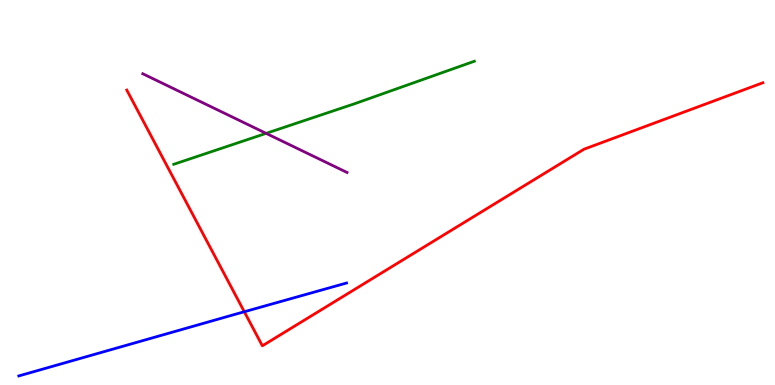[{'lines': ['blue', 'red'], 'intersections': [{'x': 3.15, 'y': 1.9}]}, {'lines': ['green', 'red'], 'intersections': []}, {'lines': ['purple', 'red'], 'intersections': []}, {'lines': ['blue', 'green'], 'intersections': []}, {'lines': ['blue', 'purple'], 'intersections': []}, {'lines': ['green', 'purple'], 'intersections': [{'x': 3.43, 'y': 6.54}]}]